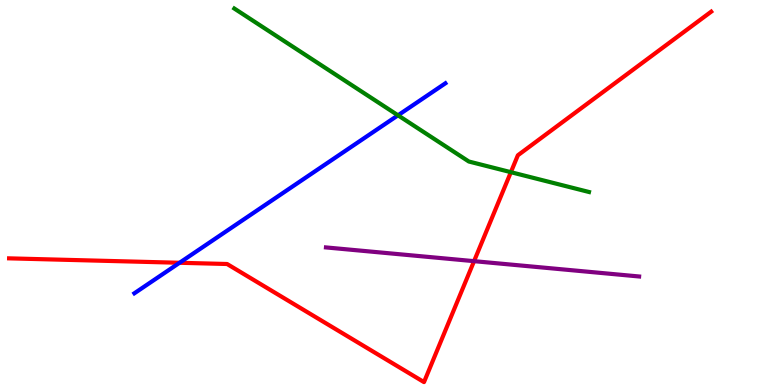[{'lines': ['blue', 'red'], 'intersections': [{'x': 2.32, 'y': 3.17}]}, {'lines': ['green', 'red'], 'intersections': [{'x': 6.59, 'y': 5.53}]}, {'lines': ['purple', 'red'], 'intersections': [{'x': 6.12, 'y': 3.22}]}, {'lines': ['blue', 'green'], 'intersections': [{'x': 5.14, 'y': 7.01}]}, {'lines': ['blue', 'purple'], 'intersections': []}, {'lines': ['green', 'purple'], 'intersections': []}]